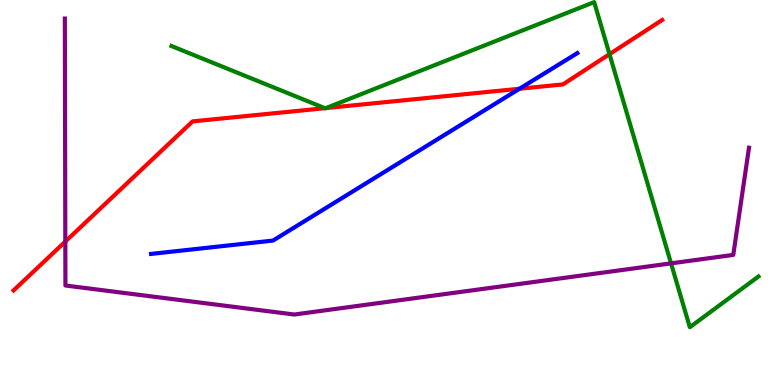[{'lines': ['blue', 'red'], 'intersections': [{'x': 6.7, 'y': 7.69}]}, {'lines': ['green', 'red'], 'intersections': [{'x': 4.19, 'y': 7.19}, {'x': 4.21, 'y': 7.19}, {'x': 7.86, 'y': 8.59}]}, {'lines': ['purple', 'red'], 'intersections': [{'x': 0.843, 'y': 3.73}]}, {'lines': ['blue', 'green'], 'intersections': []}, {'lines': ['blue', 'purple'], 'intersections': []}, {'lines': ['green', 'purple'], 'intersections': [{'x': 8.66, 'y': 3.16}]}]